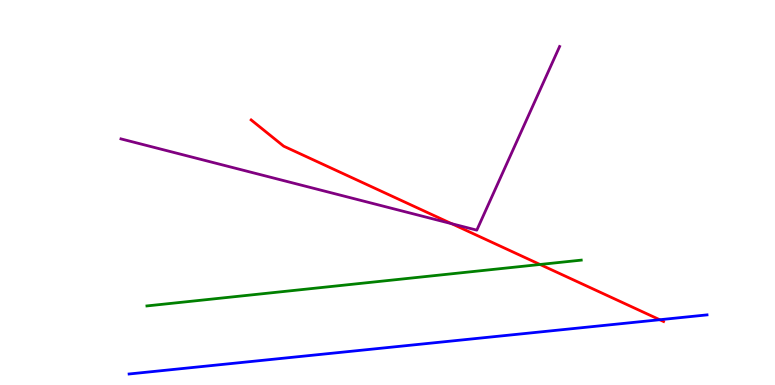[{'lines': ['blue', 'red'], 'intersections': [{'x': 8.51, 'y': 1.7}]}, {'lines': ['green', 'red'], 'intersections': [{'x': 6.97, 'y': 3.13}]}, {'lines': ['purple', 'red'], 'intersections': [{'x': 5.83, 'y': 4.19}]}, {'lines': ['blue', 'green'], 'intersections': []}, {'lines': ['blue', 'purple'], 'intersections': []}, {'lines': ['green', 'purple'], 'intersections': []}]